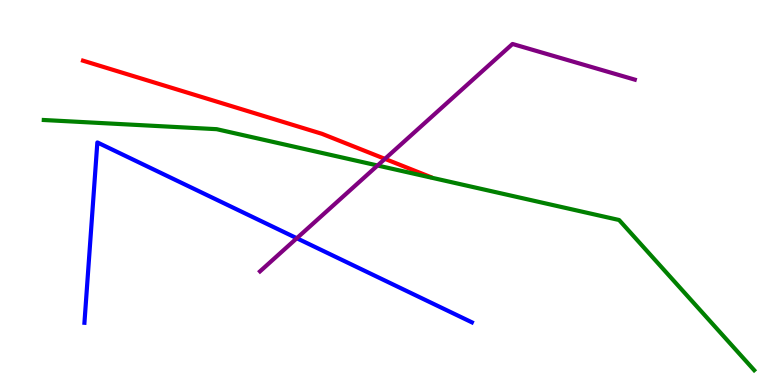[{'lines': ['blue', 'red'], 'intersections': []}, {'lines': ['green', 'red'], 'intersections': []}, {'lines': ['purple', 'red'], 'intersections': [{'x': 4.97, 'y': 5.87}]}, {'lines': ['blue', 'green'], 'intersections': []}, {'lines': ['blue', 'purple'], 'intersections': [{'x': 3.83, 'y': 3.81}]}, {'lines': ['green', 'purple'], 'intersections': [{'x': 4.87, 'y': 5.7}]}]